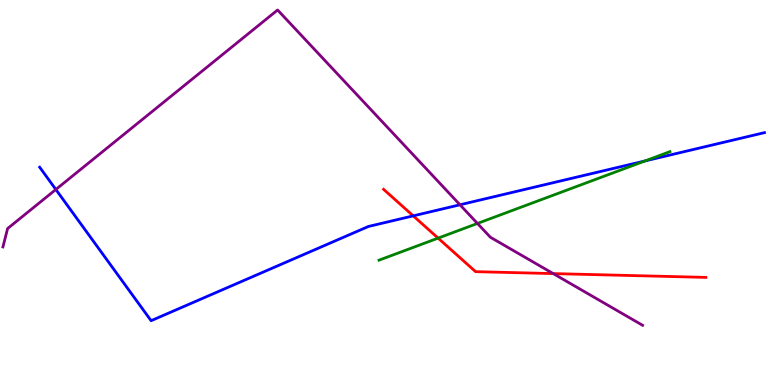[{'lines': ['blue', 'red'], 'intersections': [{'x': 5.33, 'y': 4.39}]}, {'lines': ['green', 'red'], 'intersections': [{'x': 5.65, 'y': 3.81}]}, {'lines': ['purple', 'red'], 'intersections': [{'x': 7.14, 'y': 2.89}]}, {'lines': ['blue', 'green'], 'intersections': [{'x': 8.32, 'y': 5.82}]}, {'lines': ['blue', 'purple'], 'intersections': [{'x': 0.721, 'y': 5.08}, {'x': 5.94, 'y': 4.68}]}, {'lines': ['green', 'purple'], 'intersections': [{'x': 6.16, 'y': 4.2}]}]